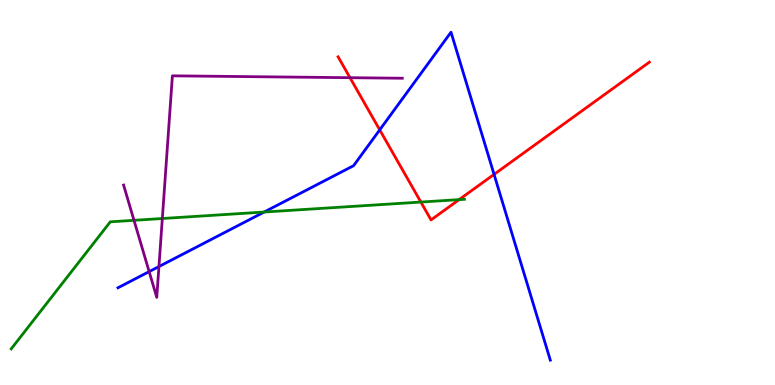[{'lines': ['blue', 'red'], 'intersections': [{'x': 4.9, 'y': 6.63}, {'x': 6.37, 'y': 5.47}]}, {'lines': ['green', 'red'], 'intersections': [{'x': 5.43, 'y': 4.75}, {'x': 5.92, 'y': 4.81}]}, {'lines': ['purple', 'red'], 'intersections': [{'x': 4.52, 'y': 7.98}]}, {'lines': ['blue', 'green'], 'intersections': [{'x': 3.41, 'y': 4.49}]}, {'lines': ['blue', 'purple'], 'intersections': [{'x': 1.92, 'y': 2.94}, {'x': 2.05, 'y': 3.08}]}, {'lines': ['green', 'purple'], 'intersections': [{'x': 1.73, 'y': 4.28}, {'x': 2.09, 'y': 4.32}]}]